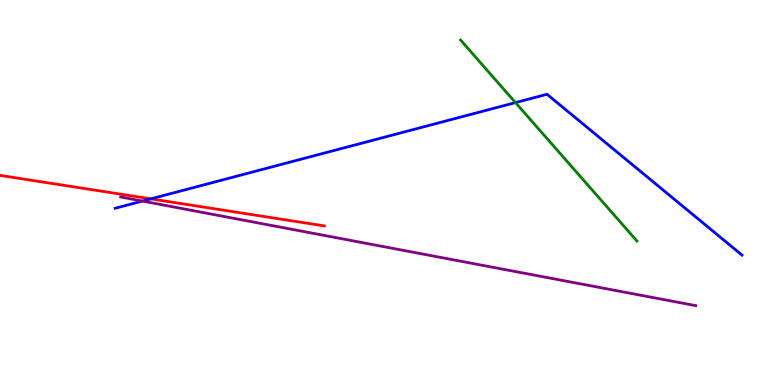[{'lines': ['blue', 'red'], 'intersections': [{'x': 1.95, 'y': 4.83}]}, {'lines': ['green', 'red'], 'intersections': []}, {'lines': ['purple', 'red'], 'intersections': []}, {'lines': ['blue', 'green'], 'intersections': [{'x': 6.65, 'y': 7.34}]}, {'lines': ['blue', 'purple'], 'intersections': [{'x': 1.84, 'y': 4.78}]}, {'lines': ['green', 'purple'], 'intersections': []}]